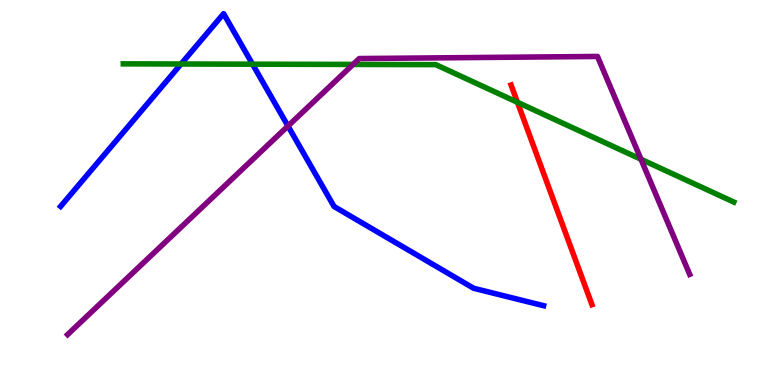[{'lines': ['blue', 'red'], 'intersections': []}, {'lines': ['green', 'red'], 'intersections': [{'x': 6.68, 'y': 7.34}]}, {'lines': ['purple', 'red'], 'intersections': []}, {'lines': ['blue', 'green'], 'intersections': [{'x': 2.34, 'y': 8.34}, {'x': 3.26, 'y': 8.33}]}, {'lines': ['blue', 'purple'], 'intersections': [{'x': 3.72, 'y': 6.73}]}, {'lines': ['green', 'purple'], 'intersections': [{'x': 4.56, 'y': 8.33}, {'x': 8.27, 'y': 5.86}]}]